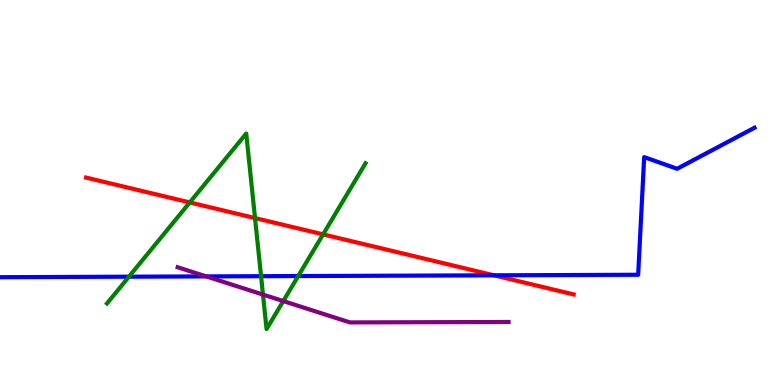[{'lines': ['blue', 'red'], 'intersections': [{'x': 6.37, 'y': 2.85}]}, {'lines': ['green', 'red'], 'intersections': [{'x': 2.45, 'y': 4.74}, {'x': 3.29, 'y': 4.34}, {'x': 4.17, 'y': 3.91}]}, {'lines': ['purple', 'red'], 'intersections': []}, {'lines': ['blue', 'green'], 'intersections': [{'x': 1.66, 'y': 2.81}, {'x': 3.37, 'y': 2.83}, {'x': 3.85, 'y': 2.83}]}, {'lines': ['blue', 'purple'], 'intersections': [{'x': 2.66, 'y': 2.82}]}, {'lines': ['green', 'purple'], 'intersections': [{'x': 3.39, 'y': 2.35}, {'x': 3.66, 'y': 2.18}]}]